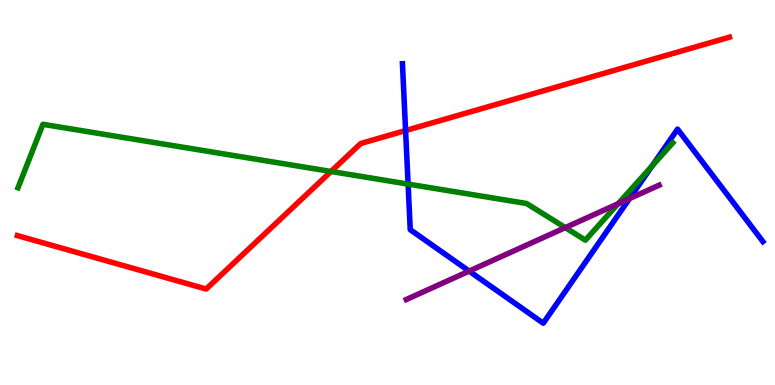[{'lines': ['blue', 'red'], 'intersections': [{'x': 5.23, 'y': 6.61}]}, {'lines': ['green', 'red'], 'intersections': [{'x': 4.27, 'y': 5.55}]}, {'lines': ['purple', 'red'], 'intersections': []}, {'lines': ['blue', 'green'], 'intersections': [{'x': 5.27, 'y': 5.22}, {'x': 8.41, 'y': 5.69}]}, {'lines': ['blue', 'purple'], 'intersections': [{'x': 6.05, 'y': 2.96}, {'x': 8.12, 'y': 4.84}]}, {'lines': ['green', 'purple'], 'intersections': [{'x': 7.29, 'y': 4.09}, {'x': 7.98, 'y': 4.71}]}]